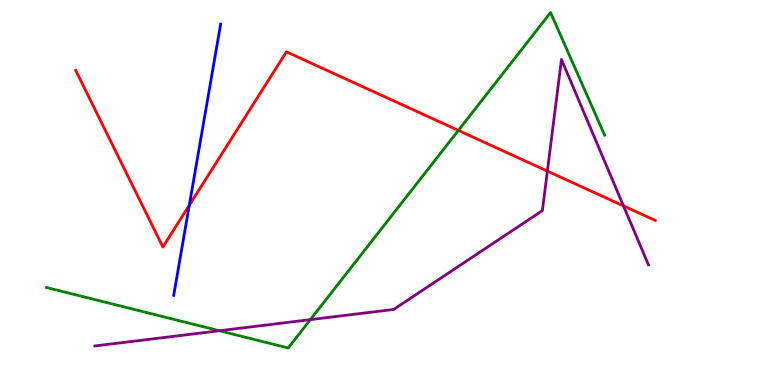[{'lines': ['blue', 'red'], 'intersections': [{'x': 2.44, 'y': 4.67}]}, {'lines': ['green', 'red'], 'intersections': [{'x': 5.91, 'y': 6.61}]}, {'lines': ['purple', 'red'], 'intersections': [{'x': 7.06, 'y': 5.56}, {'x': 8.04, 'y': 4.65}]}, {'lines': ['blue', 'green'], 'intersections': []}, {'lines': ['blue', 'purple'], 'intersections': []}, {'lines': ['green', 'purple'], 'intersections': [{'x': 2.83, 'y': 1.41}, {'x': 4.0, 'y': 1.7}]}]